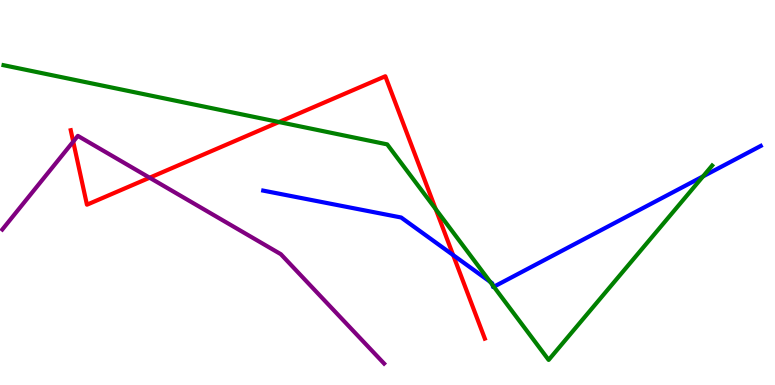[{'lines': ['blue', 'red'], 'intersections': [{'x': 5.85, 'y': 3.38}]}, {'lines': ['green', 'red'], 'intersections': [{'x': 3.6, 'y': 6.83}, {'x': 5.62, 'y': 4.57}]}, {'lines': ['purple', 'red'], 'intersections': [{'x': 0.945, 'y': 6.32}, {'x': 1.93, 'y': 5.38}]}, {'lines': ['blue', 'green'], 'intersections': [{'x': 6.32, 'y': 2.68}, {'x': 6.36, 'y': 2.59}, {'x': 6.37, 'y': 2.55}, {'x': 9.07, 'y': 5.42}]}, {'lines': ['blue', 'purple'], 'intersections': []}, {'lines': ['green', 'purple'], 'intersections': []}]